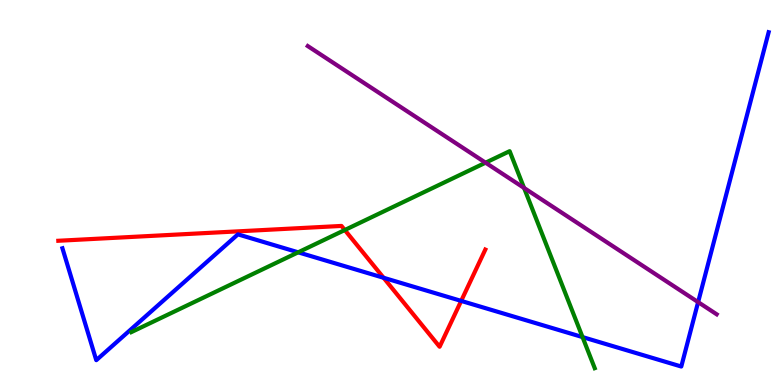[{'lines': ['blue', 'red'], 'intersections': [{'x': 4.95, 'y': 2.79}, {'x': 5.95, 'y': 2.18}]}, {'lines': ['green', 'red'], 'intersections': [{'x': 4.45, 'y': 4.03}]}, {'lines': ['purple', 'red'], 'intersections': []}, {'lines': ['blue', 'green'], 'intersections': [{'x': 3.85, 'y': 3.45}, {'x': 7.52, 'y': 1.24}]}, {'lines': ['blue', 'purple'], 'intersections': [{'x': 9.01, 'y': 2.15}]}, {'lines': ['green', 'purple'], 'intersections': [{'x': 6.27, 'y': 5.77}, {'x': 6.76, 'y': 5.12}]}]